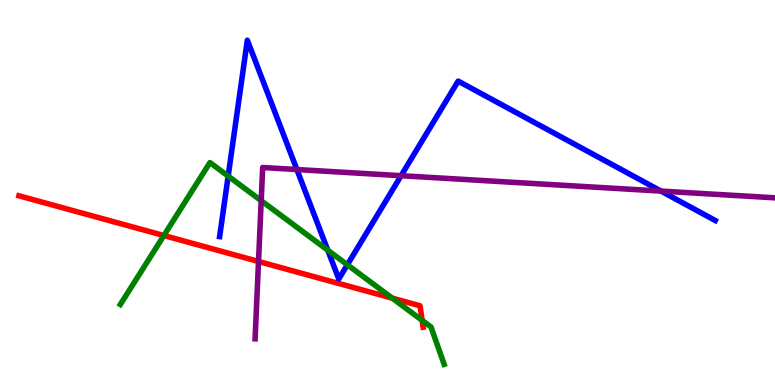[{'lines': ['blue', 'red'], 'intersections': []}, {'lines': ['green', 'red'], 'intersections': [{'x': 2.11, 'y': 3.88}, {'x': 5.06, 'y': 2.26}, {'x': 5.45, 'y': 1.68}]}, {'lines': ['purple', 'red'], 'intersections': [{'x': 3.34, 'y': 3.21}]}, {'lines': ['blue', 'green'], 'intersections': [{'x': 2.94, 'y': 5.43}, {'x': 4.23, 'y': 3.5}, {'x': 4.48, 'y': 3.12}]}, {'lines': ['blue', 'purple'], 'intersections': [{'x': 3.83, 'y': 5.6}, {'x': 5.18, 'y': 5.44}, {'x': 8.53, 'y': 5.04}]}, {'lines': ['green', 'purple'], 'intersections': [{'x': 3.37, 'y': 4.79}]}]